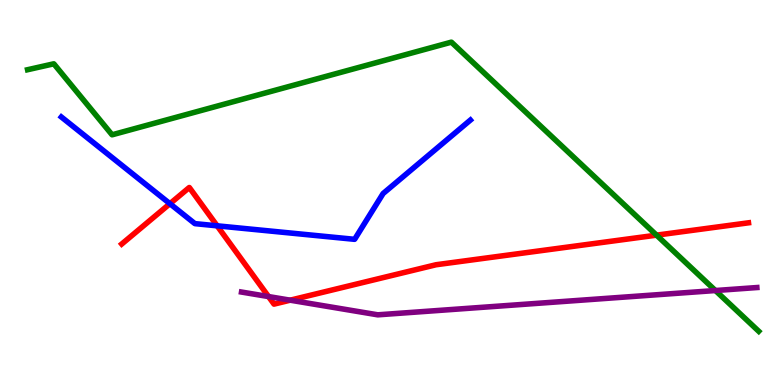[{'lines': ['blue', 'red'], 'intersections': [{'x': 2.19, 'y': 4.71}, {'x': 2.8, 'y': 4.13}]}, {'lines': ['green', 'red'], 'intersections': [{'x': 8.47, 'y': 3.89}]}, {'lines': ['purple', 'red'], 'intersections': [{'x': 3.46, 'y': 2.3}, {'x': 3.74, 'y': 2.2}]}, {'lines': ['blue', 'green'], 'intersections': []}, {'lines': ['blue', 'purple'], 'intersections': []}, {'lines': ['green', 'purple'], 'intersections': [{'x': 9.23, 'y': 2.45}]}]